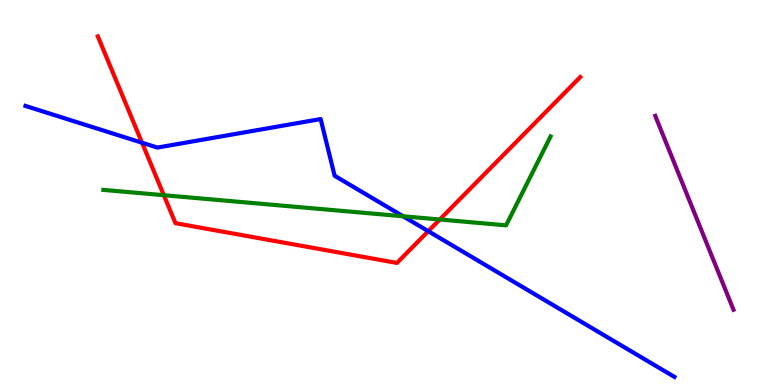[{'lines': ['blue', 'red'], 'intersections': [{'x': 1.83, 'y': 6.29}, {'x': 5.53, 'y': 4.0}]}, {'lines': ['green', 'red'], 'intersections': [{'x': 2.11, 'y': 4.93}, {'x': 5.67, 'y': 4.3}]}, {'lines': ['purple', 'red'], 'intersections': []}, {'lines': ['blue', 'green'], 'intersections': [{'x': 5.2, 'y': 4.38}]}, {'lines': ['blue', 'purple'], 'intersections': []}, {'lines': ['green', 'purple'], 'intersections': []}]